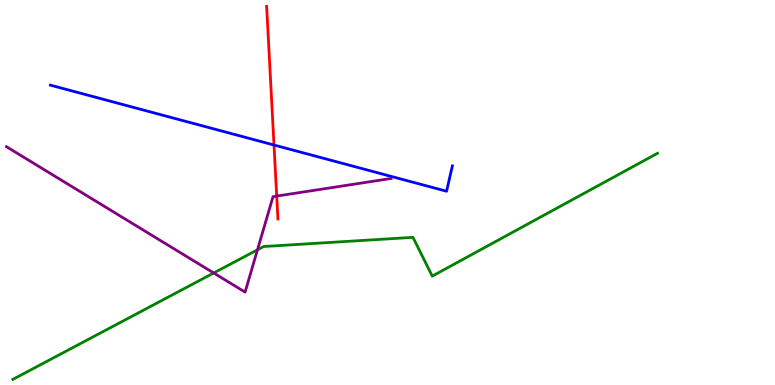[{'lines': ['blue', 'red'], 'intersections': [{'x': 3.54, 'y': 6.23}]}, {'lines': ['green', 'red'], 'intersections': []}, {'lines': ['purple', 'red'], 'intersections': [{'x': 3.57, 'y': 4.91}]}, {'lines': ['blue', 'green'], 'intersections': []}, {'lines': ['blue', 'purple'], 'intersections': []}, {'lines': ['green', 'purple'], 'intersections': [{'x': 2.76, 'y': 2.91}, {'x': 3.32, 'y': 3.51}]}]